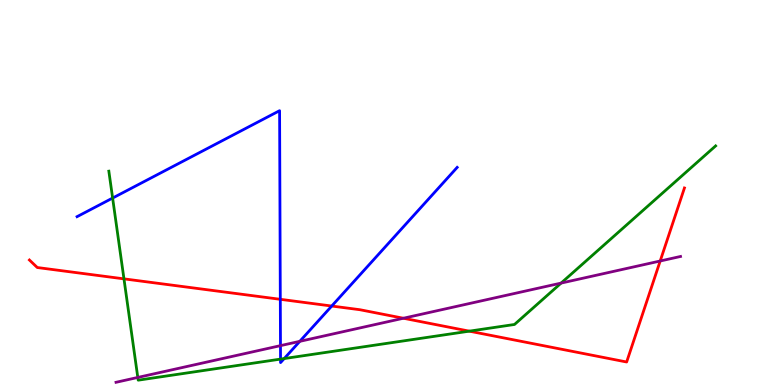[{'lines': ['blue', 'red'], 'intersections': [{'x': 3.62, 'y': 2.23}, {'x': 4.28, 'y': 2.05}]}, {'lines': ['green', 'red'], 'intersections': [{'x': 1.6, 'y': 2.76}, {'x': 6.06, 'y': 1.4}]}, {'lines': ['purple', 'red'], 'intersections': [{'x': 5.21, 'y': 1.73}, {'x': 8.52, 'y': 3.22}]}, {'lines': ['blue', 'green'], 'intersections': [{'x': 1.45, 'y': 4.86}, {'x': 3.62, 'y': 0.672}, {'x': 3.67, 'y': 0.687}]}, {'lines': ['blue', 'purple'], 'intersections': [{'x': 3.62, 'y': 1.02}, {'x': 3.87, 'y': 1.13}]}, {'lines': ['green', 'purple'], 'intersections': [{'x': 1.78, 'y': 0.196}, {'x': 7.24, 'y': 2.65}]}]